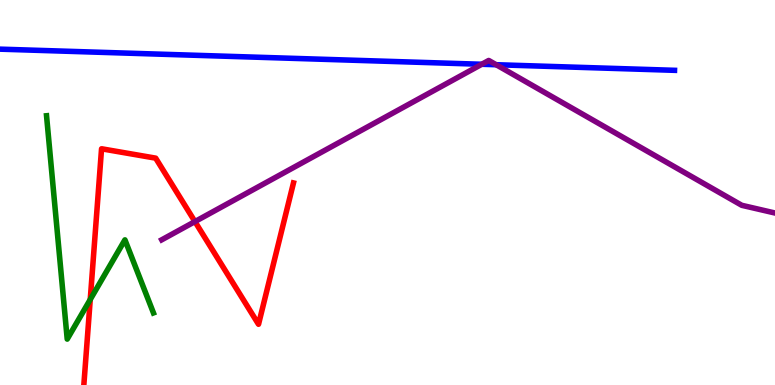[{'lines': ['blue', 'red'], 'intersections': []}, {'lines': ['green', 'red'], 'intersections': [{'x': 1.16, 'y': 2.22}]}, {'lines': ['purple', 'red'], 'intersections': [{'x': 2.52, 'y': 4.24}]}, {'lines': ['blue', 'green'], 'intersections': []}, {'lines': ['blue', 'purple'], 'intersections': [{'x': 6.22, 'y': 8.33}, {'x': 6.4, 'y': 8.32}]}, {'lines': ['green', 'purple'], 'intersections': []}]